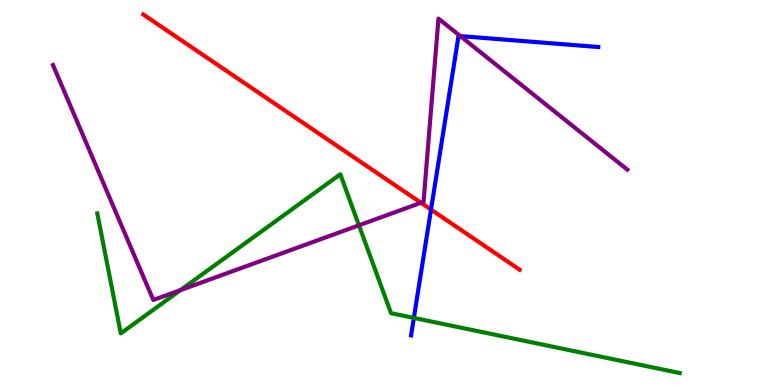[{'lines': ['blue', 'red'], 'intersections': [{'x': 5.56, 'y': 4.56}]}, {'lines': ['green', 'red'], 'intersections': []}, {'lines': ['purple', 'red'], 'intersections': [{'x': 5.43, 'y': 4.73}]}, {'lines': ['blue', 'green'], 'intersections': [{'x': 5.34, 'y': 1.74}]}, {'lines': ['blue', 'purple'], 'intersections': [{'x': 5.94, 'y': 9.06}]}, {'lines': ['green', 'purple'], 'intersections': [{'x': 2.33, 'y': 2.46}, {'x': 4.63, 'y': 4.15}]}]